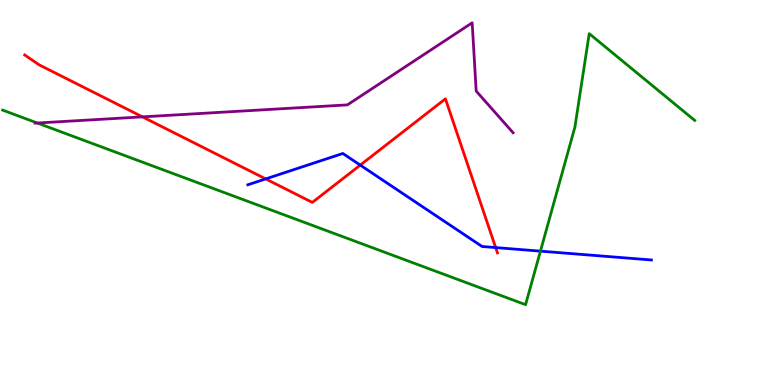[{'lines': ['blue', 'red'], 'intersections': [{'x': 3.43, 'y': 5.35}, {'x': 4.65, 'y': 5.71}, {'x': 6.4, 'y': 3.57}]}, {'lines': ['green', 'red'], 'intersections': []}, {'lines': ['purple', 'red'], 'intersections': [{'x': 1.84, 'y': 6.96}]}, {'lines': ['blue', 'green'], 'intersections': [{'x': 6.97, 'y': 3.48}]}, {'lines': ['blue', 'purple'], 'intersections': []}, {'lines': ['green', 'purple'], 'intersections': [{'x': 0.482, 'y': 6.8}]}]